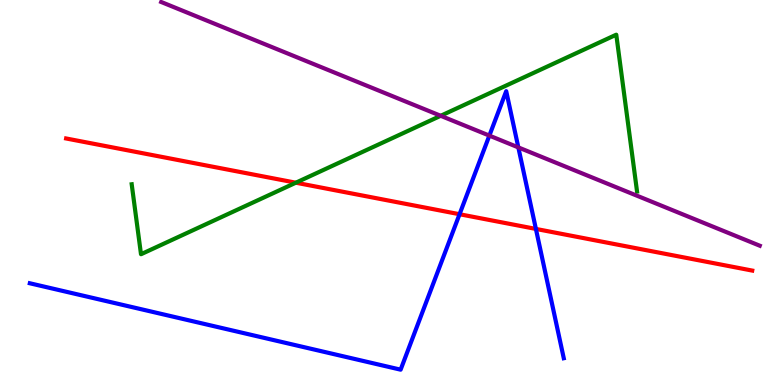[{'lines': ['blue', 'red'], 'intersections': [{'x': 5.93, 'y': 4.44}, {'x': 6.91, 'y': 4.05}]}, {'lines': ['green', 'red'], 'intersections': [{'x': 3.82, 'y': 5.25}]}, {'lines': ['purple', 'red'], 'intersections': []}, {'lines': ['blue', 'green'], 'intersections': []}, {'lines': ['blue', 'purple'], 'intersections': [{'x': 6.31, 'y': 6.48}, {'x': 6.69, 'y': 6.17}]}, {'lines': ['green', 'purple'], 'intersections': [{'x': 5.69, 'y': 6.99}]}]